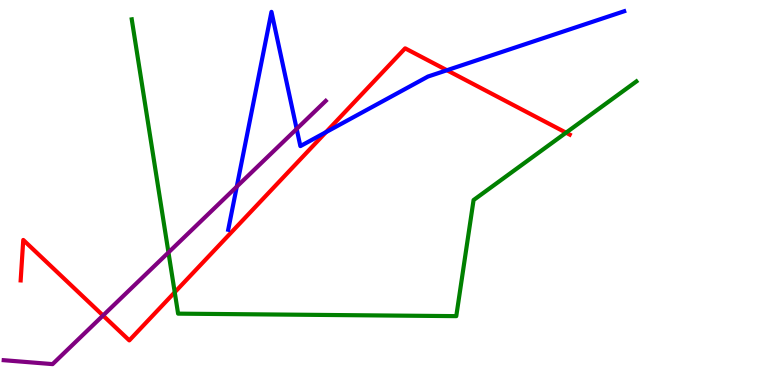[{'lines': ['blue', 'red'], 'intersections': [{'x': 4.21, 'y': 6.57}, {'x': 5.77, 'y': 8.18}]}, {'lines': ['green', 'red'], 'intersections': [{'x': 2.25, 'y': 2.41}, {'x': 7.3, 'y': 6.55}]}, {'lines': ['purple', 'red'], 'intersections': [{'x': 1.33, 'y': 1.8}]}, {'lines': ['blue', 'green'], 'intersections': []}, {'lines': ['blue', 'purple'], 'intersections': [{'x': 3.06, 'y': 5.15}, {'x': 3.83, 'y': 6.65}]}, {'lines': ['green', 'purple'], 'intersections': [{'x': 2.17, 'y': 3.44}]}]